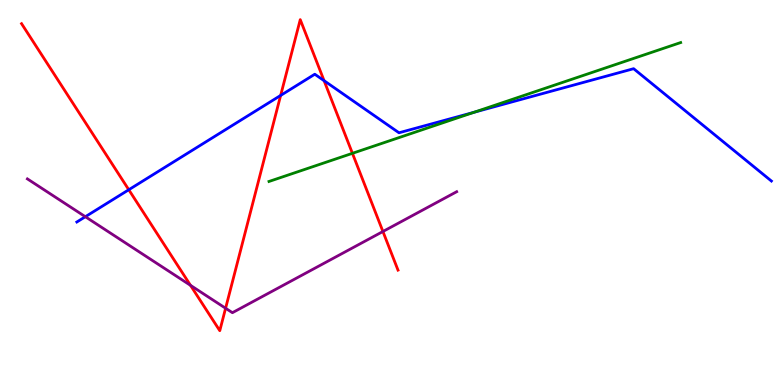[{'lines': ['blue', 'red'], 'intersections': [{'x': 1.66, 'y': 5.07}, {'x': 3.62, 'y': 7.52}, {'x': 4.18, 'y': 7.9}]}, {'lines': ['green', 'red'], 'intersections': [{'x': 4.55, 'y': 6.02}]}, {'lines': ['purple', 'red'], 'intersections': [{'x': 2.46, 'y': 2.59}, {'x': 2.91, 'y': 1.99}, {'x': 4.94, 'y': 3.99}]}, {'lines': ['blue', 'green'], 'intersections': [{'x': 6.12, 'y': 7.08}]}, {'lines': ['blue', 'purple'], 'intersections': [{'x': 1.1, 'y': 4.37}]}, {'lines': ['green', 'purple'], 'intersections': []}]